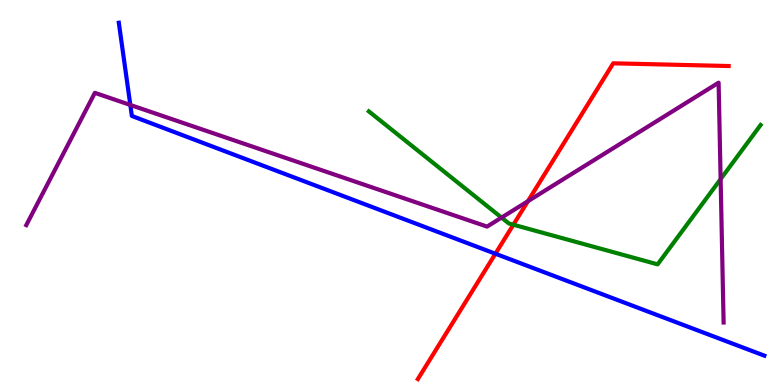[{'lines': ['blue', 'red'], 'intersections': [{'x': 6.39, 'y': 3.41}]}, {'lines': ['green', 'red'], 'intersections': [{'x': 6.62, 'y': 4.16}]}, {'lines': ['purple', 'red'], 'intersections': [{'x': 6.81, 'y': 4.77}]}, {'lines': ['blue', 'green'], 'intersections': []}, {'lines': ['blue', 'purple'], 'intersections': [{'x': 1.68, 'y': 7.27}]}, {'lines': ['green', 'purple'], 'intersections': [{'x': 6.47, 'y': 4.35}, {'x': 9.3, 'y': 5.35}]}]